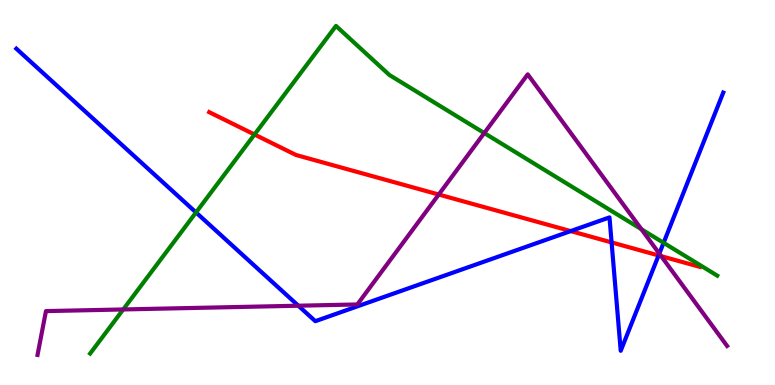[{'lines': ['blue', 'red'], 'intersections': [{'x': 7.36, 'y': 4.0}, {'x': 7.89, 'y': 3.7}, {'x': 8.5, 'y': 3.37}]}, {'lines': ['green', 'red'], 'intersections': [{'x': 3.28, 'y': 6.51}]}, {'lines': ['purple', 'red'], 'intersections': [{'x': 5.66, 'y': 4.95}, {'x': 8.53, 'y': 3.35}]}, {'lines': ['blue', 'green'], 'intersections': [{'x': 2.53, 'y': 4.48}, {'x': 8.56, 'y': 3.69}]}, {'lines': ['blue', 'purple'], 'intersections': [{'x': 3.85, 'y': 2.06}, {'x': 8.51, 'y': 3.41}]}, {'lines': ['green', 'purple'], 'intersections': [{'x': 1.59, 'y': 1.96}, {'x': 6.25, 'y': 6.54}, {'x': 8.28, 'y': 4.05}]}]